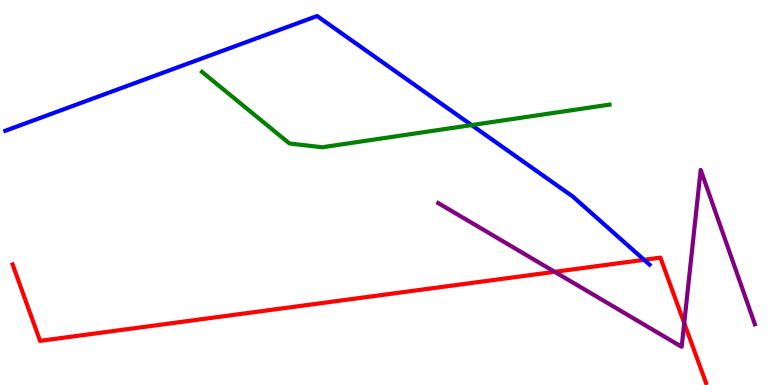[{'lines': ['blue', 'red'], 'intersections': [{'x': 8.31, 'y': 3.25}]}, {'lines': ['green', 'red'], 'intersections': []}, {'lines': ['purple', 'red'], 'intersections': [{'x': 7.16, 'y': 2.94}, {'x': 8.83, 'y': 1.61}]}, {'lines': ['blue', 'green'], 'intersections': [{'x': 6.09, 'y': 6.75}]}, {'lines': ['blue', 'purple'], 'intersections': []}, {'lines': ['green', 'purple'], 'intersections': []}]